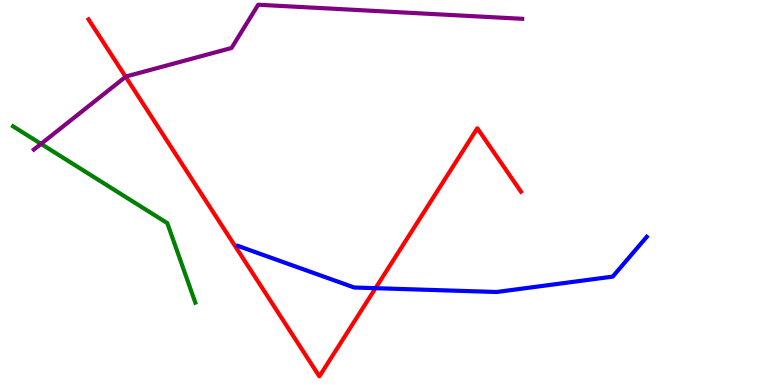[{'lines': ['blue', 'red'], 'intersections': [{'x': 4.85, 'y': 2.51}]}, {'lines': ['green', 'red'], 'intersections': []}, {'lines': ['purple', 'red'], 'intersections': [{'x': 1.62, 'y': 8.01}]}, {'lines': ['blue', 'green'], 'intersections': []}, {'lines': ['blue', 'purple'], 'intersections': []}, {'lines': ['green', 'purple'], 'intersections': [{'x': 0.53, 'y': 6.26}]}]